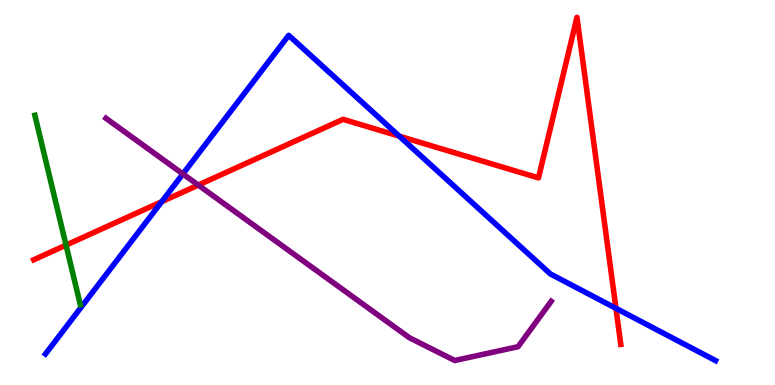[{'lines': ['blue', 'red'], 'intersections': [{'x': 2.09, 'y': 4.76}, {'x': 5.15, 'y': 6.46}, {'x': 7.95, 'y': 1.99}]}, {'lines': ['green', 'red'], 'intersections': [{'x': 0.852, 'y': 3.63}]}, {'lines': ['purple', 'red'], 'intersections': [{'x': 2.56, 'y': 5.19}]}, {'lines': ['blue', 'green'], 'intersections': []}, {'lines': ['blue', 'purple'], 'intersections': [{'x': 2.36, 'y': 5.48}]}, {'lines': ['green', 'purple'], 'intersections': []}]